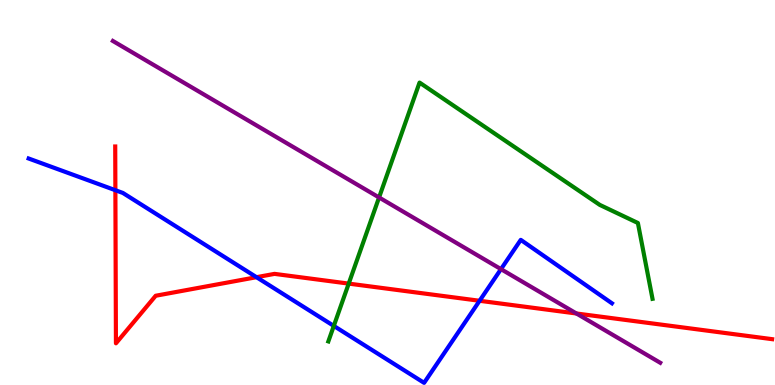[{'lines': ['blue', 'red'], 'intersections': [{'x': 1.49, 'y': 5.06}, {'x': 3.31, 'y': 2.8}, {'x': 6.19, 'y': 2.19}]}, {'lines': ['green', 'red'], 'intersections': [{'x': 4.5, 'y': 2.63}]}, {'lines': ['purple', 'red'], 'intersections': [{'x': 7.44, 'y': 1.86}]}, {'lines': ['blue', 'green'], 'intersections': [{'x': 4.31, 'y': 1.53}]}, {'lines': ['blue', 'purple'], 'intersections': [{'x': 6.46, 'y': 3.01}]}, {'lines': ['green', 'purple'], 'intersections': [{'x': 4.89, 'y': 4.87}]}]